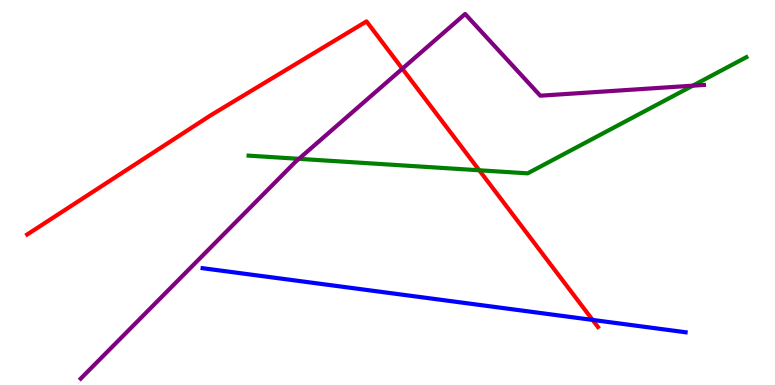[{'lines': ['blue', 'red'], 'intersections': [{'x': 7.65, 'y': 1.69}]}, {'lines': ['green', 'red'], 'intersections': [{'x': 6.18, 'y': 5.58}]}, {'lines': ['purple', 'red'], 'intersections': [{'x': 5.19, 'y': 8.22}]}, {'lines': ['blue', 'green'], 'intersections': []}, {'lines': ['blue', 'purple'], 'intersections': []}, {'lines': ['green', 'purple'], 'intersections': [{'x': 3.86, 'y': 5.87}, {'x': 8.94, 'y': 7.77}]}]